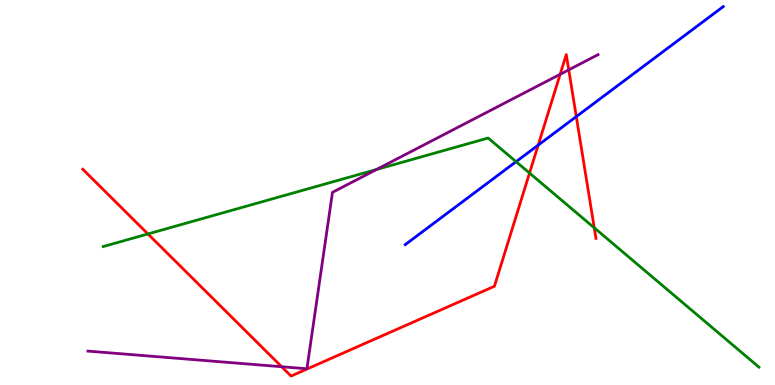[{'lines': ['blue', 'red'], 'intersections': [{'x': 6.94, 'y': 6.23}, {'x': 7.44, 'y': 6.97}]}, {'lines': ['green', 'red'], 'intersections': [{'x': 1.91, 'y': 3.92}, {'x': 6.83, 'y': 5.51}, {'x': 7.67, 'y': 4.08}]}, {'lines': ['purple', 'red'], 'intersections': [{'x': 3.63, 'y': 0.475}, {'x': 7.23, 'y': 8.07}, {'x': 7.34, 'y': 8.19}]}, {'lines': ['blue', 'green'], 'intersections': [{'x': 6.66, 'y': 5.8}]}, {'lines': ['blue', 'purple'], 'intersections': []}, {'lines': ['green', 'purple'], 'intersections': [{'x': 4.86, 'y': 5.6}]}]